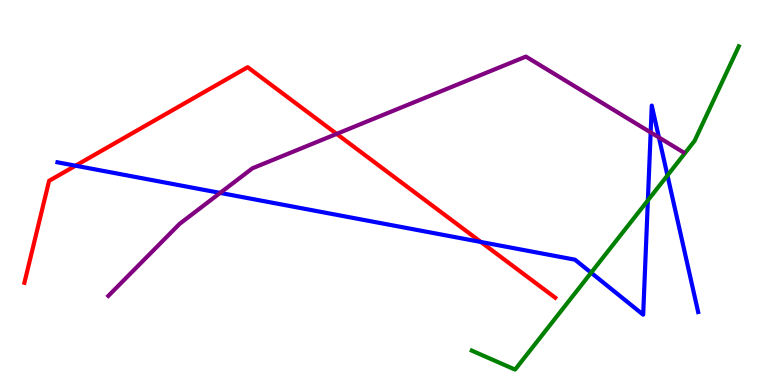[{'lines': ['blue', 'red'], 'intersections': [{'x': 0.975, 'y': 5.7}, {'x': 6.2, 'y': 3.71}]}, {'lines': ['green', 'red'], 'intersections': []}, {'lines': ['purple', 'red'], 'intersections': [{'x': 4.34, 'y': 6.52}]}, {'lines': ['blue', 'green'], 'intersections': [{'x': 7.63, 'y': 2.92}, {'x': 8.36, 'y': 4.8}, {'x': 8.61, 'y': 5.44}]}, {'lines': ['blue', 'purple'], 'intersections': [{'x': 2.84, 'y': 4.99}, {'x': 8.4, 'y': 6.56}, {'x': 8.5, 'y': 6.43}]}, {'lines': ['green', 'purple'], 'intersections': []}]